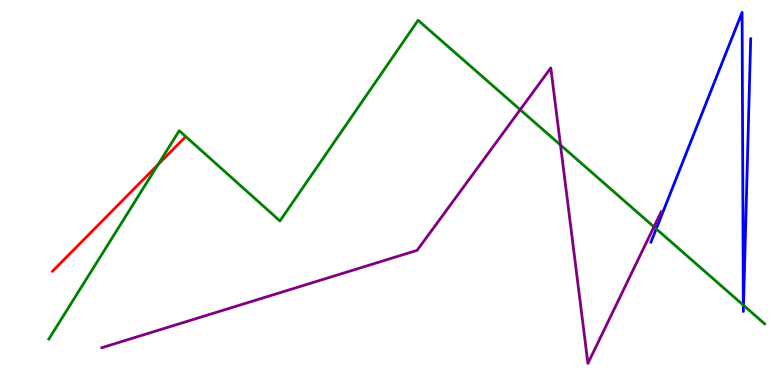[{'lines': ['blue', 'red'], 'intersections': []}, {'lines': ['green', 'red'], 'intersections': [{'x': 2.04, 'y': 5.72}]}, {'lines': ['purple', 'red'], 'intersections': []}, {'lines': ['blue', 'green'], 'intersections': [{'x': 8.47, 'y': 4.06}, {'x': 9.59, 'y': 2.07}, {'x': 9.59, 'y': 2.07}]}, {'lines': ['blue', 'purple'], 'intersections': []}, {'lines': ['green', 'purple'], 'intersections': [{'x': 6.71, 'y': 7.15}, {'x': 7.23, 'y': 6.23}, {'x': 8.44, 'y': 4.11}]}]